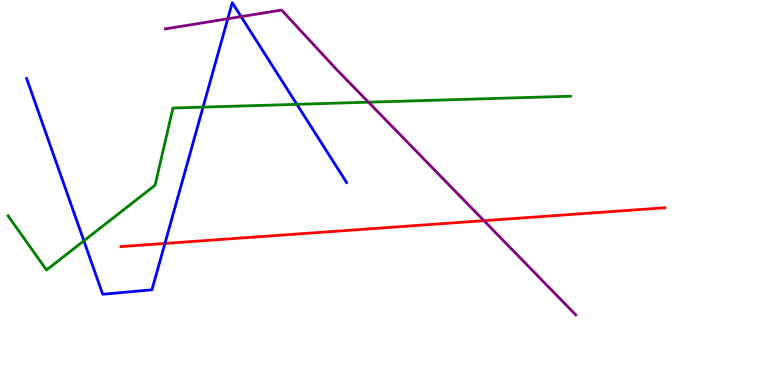[{'lines': ['blue', 'red'], 'intersections': [{'x': 2.13, 'y': 3.68}]}, {'lines': ['green', 'red'], 'intersections': []}, {'lines': ['purple', 'red'], 'intersections': [{'x': 6.24, 'y': 4.27}]}, {'lines': ['blue', 'green'], 'intersections': [{'x': 1.08, 'y': 3.75}, {'x': 2.62, 'y': 7.22}, {'x': 3.83, 'y': 7.29}]}, {'lines': ['blue', 'purple'], 'intersections': [{'x': 2.94, 'y': 9.51}, {'x': 3.11, 'y': 9.57}]}, {'lines': ['green', 'purple'], 'intersections': [{'x': 4.75, 'y': 7.35}]}]